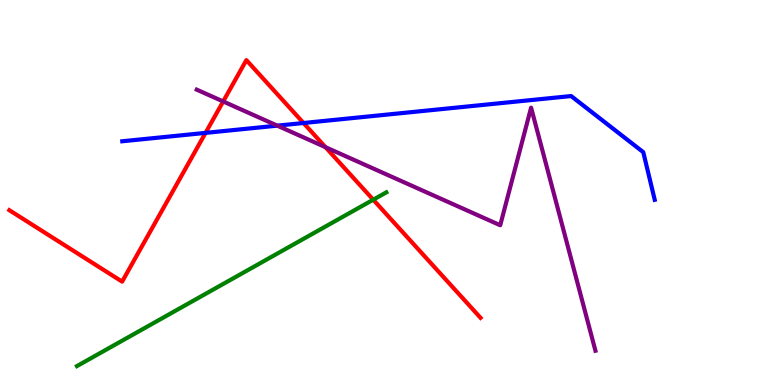[{'lines': ['blue', 'red'], 'intersections': [{'x': 2.65, 'y': 6.55}, {'x': 3.92, 'y': 6.81}]}, {'lines': ['green', 'red'], 'intersections': [{'x': 4.82, 'y': 4.81}]}, {'lines': ['purple', 'red'], 'intersections': [{'x': 2.88, 'y': 7.36}, {'x': 4.2, 'y': 6.18}]}, {'lines': ['blue', 'green'], 'intersections': []}, {'lines': ['blue', 'purple'], 'intersections': [{'x': 3.58, 'y': 6.74}]}, {'lines': ['green', 'purple'], 'intersections': []}]